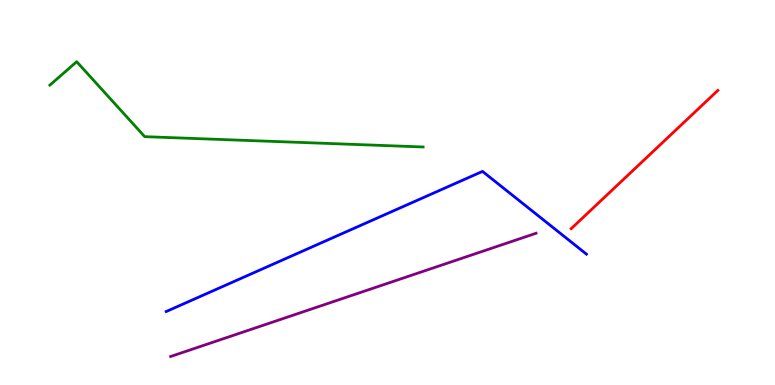[{'lines': ['blue', 'red'], 'intersections': []}, {'lines': ['green', 'red'], 'intersections': []}, {'lines': ['purple', 'red'], 'intersections': []}, {'lines': ['blue', 'green'], 'intersections': []}, {'lines': ['blue', 'purple'], 'intersections': []}, {'lines': ['green', 'purple'], 'intersections': []}]